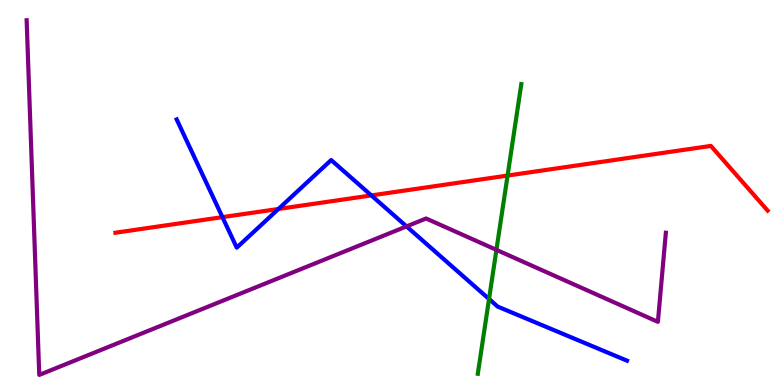[{'lines': ['blue', 'red'], 'intersections': [{'x': 2.87, 'y': 4.36}, {'x': 3.59, 'y': 4.57}, {'x': 4.79, 'y': 4.92}]}, {'lines': ['green', 'red'], 'intersections': [{'x': 6.55, 'y': 5.44}]}, {'lines': ['purple', 'red'], 'intersections': []}, {'lines': ['blue', 'green'], 'intersections': [{'x': 6.31, 'y': 2.23}]}, {'lines': ['blue', 'purple'], 'intersections': [{'x': 5.25, 'y': 4.12}]}, {'lines': ['green', 'purple'], 'intersections': [{'x': 6.41, 'y': 3.51}]}]